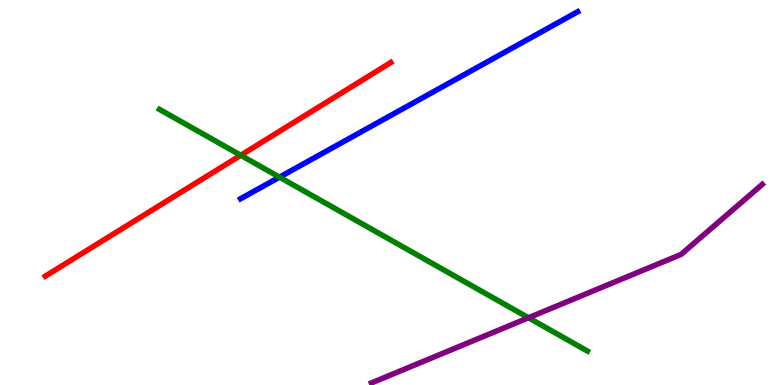[{'lines': ['blue', 'red'], 'intersections': []}, {'lines': ['green', 'red'], 'intersections': [{'x': 3.11, 'y': 5.97}]}, {'lines': ['purple', 'red'], 'intersections': []}, {'lines': ['blue', 'green'], 'intersections': [{'x': 3.61, 'y': 5.4}]}, {'lines': ['blue', 'purple'], 'intersections': []}, {'lines': ['green', 'purple'], 'intersections': [{'x': 6.82, 'y': 1.75}]}]